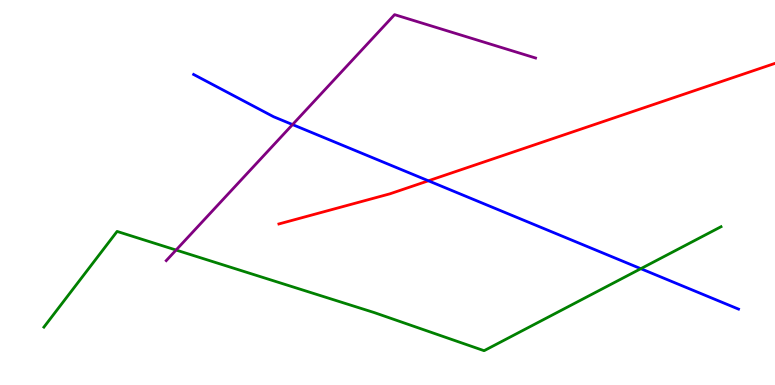[{'lines': ['blue', 'red'], 'intersections': [{'x': 5.53, 'y': 5.3}]}, {'lines': ['green', 'red'], 'intersections': []}, {'lines': ['purple', 'red'], 'intersections': []}, {'lines': ['blue', 'green'], 'intersections': [{'x': 8.27, 'y': 3.02}]}, {'lines': ['blue', 'purple'], 'intersections': [{'x': 3.77, 'y': 6.76}]}, {'lines': ['green', 'purple'], 'intersections': [{'x': 2.27, 'y': 3.51}]}]